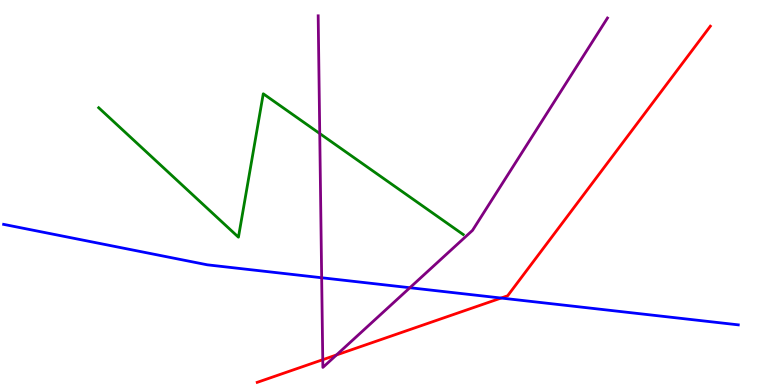[{'lines': ['blue', 'red'], 'intersections': [{'x': 6.47, 'y': 2.26}]}, {'lines': ['green', 'red'], 'intersections': []}, {'lines': ['purple', 'red'], 'intersections': [{'x': 4.16, 'y': 0.657}, {'x': 4.34, 'y': 0.78}]}, {'lines': ['blue', 'green'], 'intersections': []}, {'lines': ['blue', 'purple'], 'intersections': [{'x': 4.15, 'y': 2.79}, {'x': 5.29, 'y': 2.53}]}, {'lines': ['green', 'purple'], 'intersections': [{'x': 4.13, 'y': 6.53}]}]